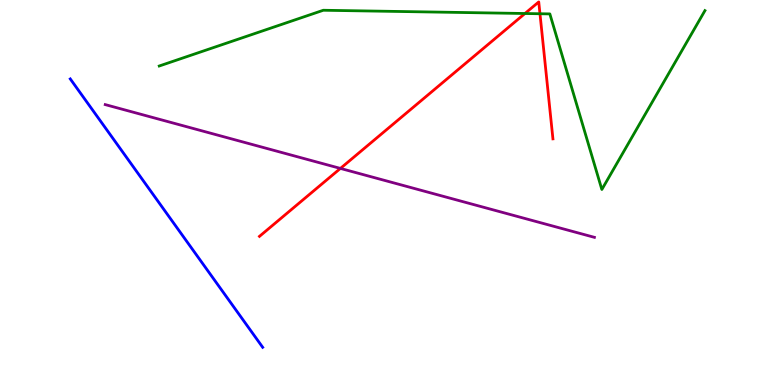[{'lines': ['blue', 'red'], 'intersections': []}, {'lines': ['green', 'red'], 'intersections': [{'x': 6.77, 'y': 9.65}, {'x': 6.97, 'y': 9.64}]}, {'lines': ['purple', 'red'], 'intersections': [{'x': 4.39, 'y': 5.63}]}, {'lines': ['blue', 'green'], 'intersections': []}, {'lines': ['blue', 'purple'], 'intersections': []}, {'lines': ['green', 'purple'], 'intersections': []}]